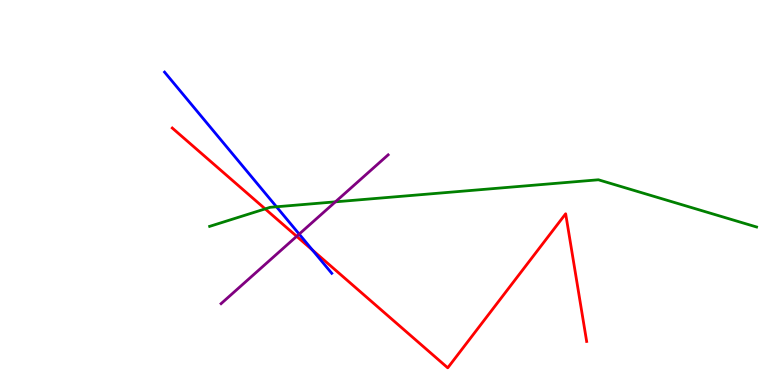[{'lines': ['blue', 'red'], 'intersections': [{'x': 4.03, 'y': 3.51}]}, {'lines': ['green', 'red'], 'intersections': [{'x': 3.42, 'y': 4.57}]}, {'lines': ['purple', 'red'], 'intersections': [{'x': 3.83, 'y': 3.86}]}, {'lines': ['blue', 'green'], 'intersections': [{'x': 3.57, 'y': 4.63}]}, {'lines': ['blue', 'purple'], 'intersections': [{'x': 3.86, 'y': 3.92}]}, {'lines': ['green', 'purple'], 'intersections': [{'x': 4.33, 'y': 4.76}]}]